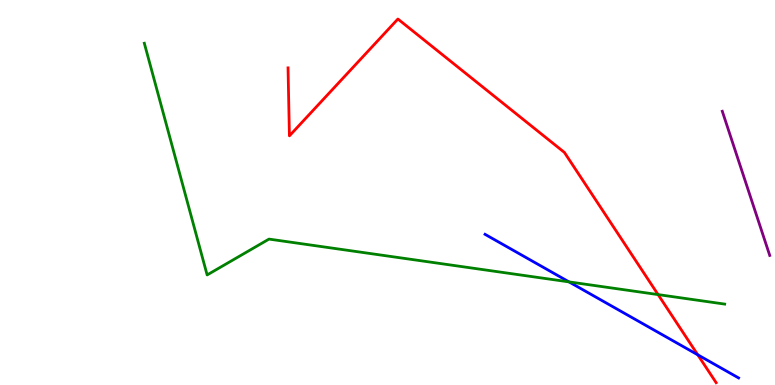[{'lines': ['blue', 'red'], 'intersections': [{'x': 9.0, 'y': 0.784}]}, {'lines': ['green', 'red'], 'intersections': [{'x': 8.49, 'y': 2.35}]}, {'lines': ['purple', 'red'], 'intersections': []}, {'lines': ['blue', 'green'], 'intersections': [{'x': 7.34, 'y': 2.68}]}, {'lines': ['blue', 'purple'], 'intersections': []}, {'lines': ['green', 'purple'], 'intersections': []}]